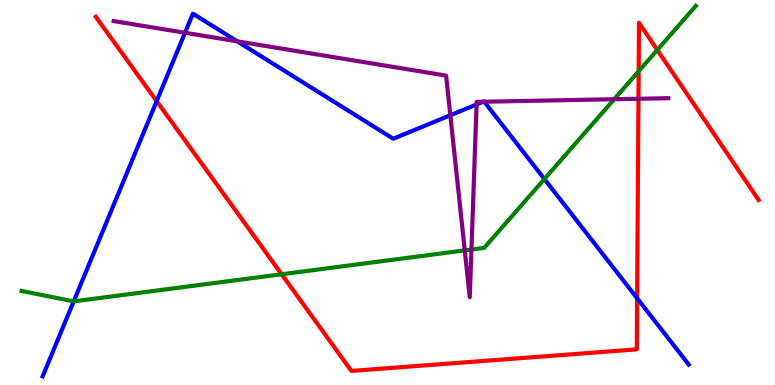[{'lines': ['blue', 'red'], 'intersections': [{'x': 2.02, 'y': 7.37}, {'x': 8.22, 'y': 2.25}]}, {'lines': ['green', 'red'], 'intersections': [{'x': 3.63, 'y': 2.88}, {'x': 8.24, 'y': 8.15}, {'x': 8.48, 'y': 8.7}]}, {'lines': ['purple', 'red'], 'intersections': [{'x': 8.24, 'y': 7.43}]}, {'lines': ['blue', 'green'], 'intersections': [{'x': 0.951, 'y': 2.17}, {'x': 7.02, 'y': 5.35}]}, {'lines': ['blue', 'purple'], 'intersections': [{'x': 2.39, 'y': 9.15}, {'x': 3.06, 'y': 8.93}, {'x': 5.81, 'y': 7.01}, {'x': 6.15, 'y': 7.29}, {'x': 6.23, 'y': 7.36}, {'x': 6.25, 'y': 7.36}]}, {'lines': ['green', 'purple'], 'intersections': [{'x': 6.0, 'y': 3.5}, {'x': 6.08, 'y': 3.52}, {'x': 7.93, 'y': 7.42}]}]